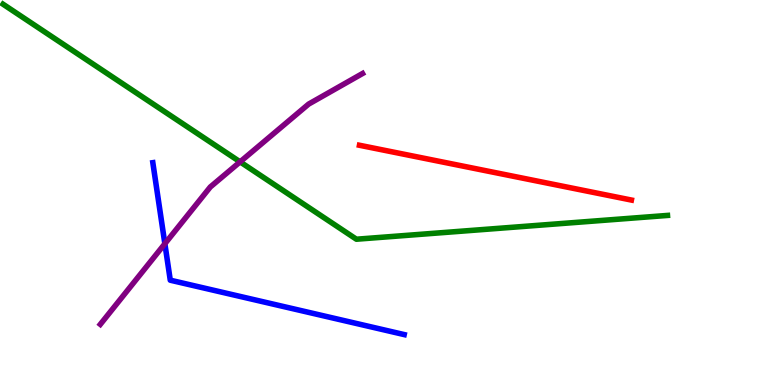[{'lines': ['blue', 'red'], 'intersections': []}, {'lines': ['green', 'red'], 'intersections': []}, {'lines': ['purple', 'red'], 'intersections': []}, {'lines': ['blue', 'green'], 'intersections': []}, {'lines': ['blue', 'purple'], 'intersections': [{'x': 2.13, 'y': 3.67}]}, {'lines': ['green', 'purple'], 'intersections': [{'x': 3.1, 'y': 5.8}]}]